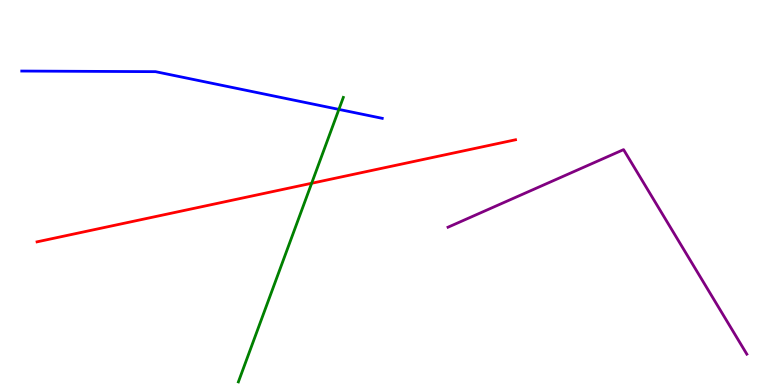[{'lines': ['blue', 'red'], 'intersections': []}, {'lines': ['green', 'red'], 'intersections': [{'x': 4.02, 'y': 5.24}]}, {'lines': ['purple', 'red'], 'intersections': []}, {'lines': ['blue', 'green'], 'intersections': [{'x': 4.37, 'y': 7.16}]}, {'lines': ['blue', 'purple'], 'intersections': []}, {'lines': ['green', 'purple'], 'intersections': []}]